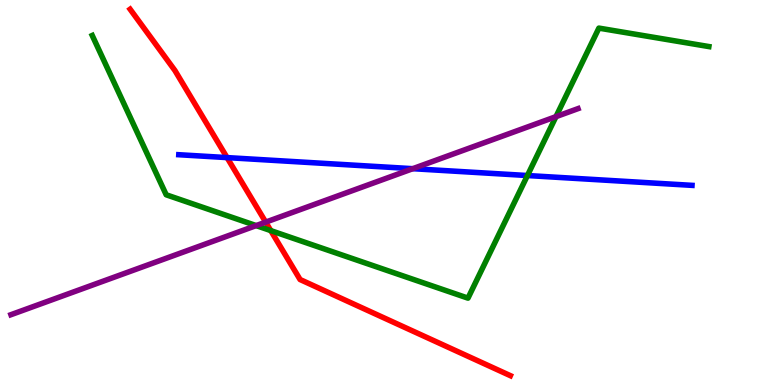[{'lines': ['blue', 'red'], 'intersections': [{'x': 2.93, 'y': 5.91}]}, {'lines': ['green', 'red'], 'intersections': [{'x': 3.49, 'y': 4.01}]}, {'lines': ['purple', 'red'], 'intersections': [{'x': 3.43, 'y': 4.23}]}, {'lines': ['blue', 'green'], 'intersections': [{'x': 6.81, 'y': 5.44}]}, {'lines': ['blue', 'purple'], 'intersections': [{'x': 5.33, 'y': 5.62}]}, {'lines': ['green', 'purple'], 'intersections': [{'x': 3.31, 'y': 4.14}, {'x': 7.17, 'y': 6.97}]}]